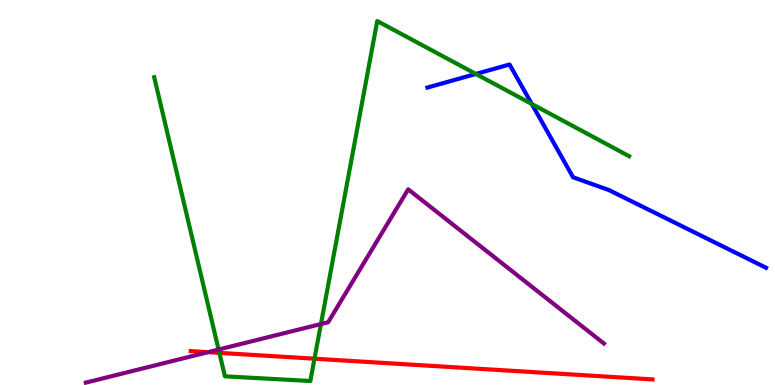[{'lines': ['blue', 'red'], 'intersections': []}, {'lines': ['green', 'red'], 'intersections': [{'x': 2.83, 'y': 0.835}, {'x': 4.06, 'y': 0.683}]}, {'lines': ['purple', 'red'], 'intersections': [{'x': 2.68, 'y': 0.853}]}, {'lines': ['blue', 'green'], 'intersections': [{'x': 6.14, 'y': 8.08}, {'x': 6.86, 'y': 7.3}]}, {'lines': ['blue', 'purple'], 'intersections': []}, {'lines': ['green', 'purple'], 'intersections': [{'x': 2.82, 'y': 0.921}, {'x': 4.14, 'y': 1.58}]}]